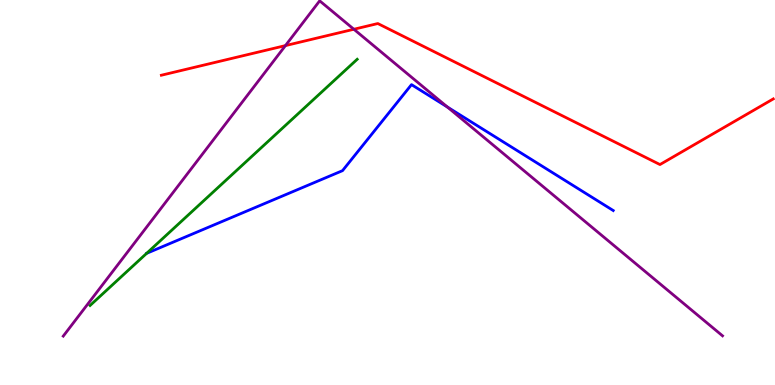[{'lines': ['blue', 'red'], 'intersections': []}, {'lines': ['green', 'red'], 'intersections': []}, {'lines': ['purple', 'red'], 'intersections': [{'x': 3.68, 'y': 8.82}, {'x': 4.57, 'y': 9.24}]}, {'lines': ['blue', 'green'], 'intersections': []}, {'lines': ['blue', 'purple'], 'intersections': [{'x': 5.77, 'y': 7.22}]}, {'lines': ['green', 'purple'], 'intersections': []}]